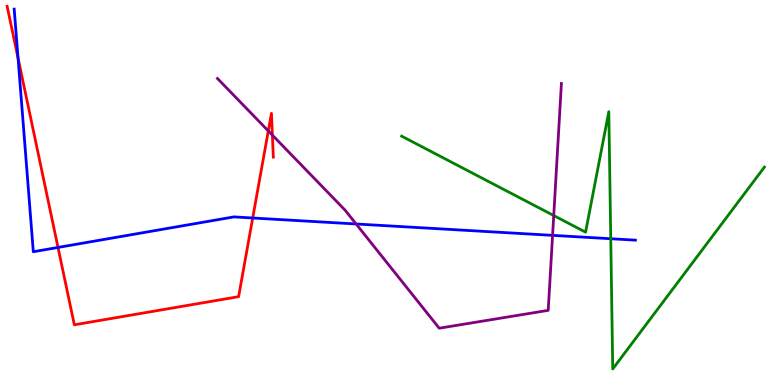[{'lines': ['blue', 'red'], 'intersections': [{'x': 0.233, 'y': 8.49}, {'x': 0.749, 'y': 3.57}, {'x': 3.26, 'y': 4.34}]}, {'lines': ['green', 'red'], 'intersections': []}, {'lines': ['purple', 'red'], 'intersections': [{'x': 3.46, 'y': 6.6}, {'x': 3.51, 'y': 6.49}]}, {'lines': ['blue', 'green'], 'intersections': [{'x': 7.88, 'y': 3.8}]}, {'lines': ['blue', 'purple'], 'intersections': [{'x': 4.59, 'y': 4.18}, {'x': 7.13, 'y': 3.89}]}, {'lines': ['green', 'purple'], 'intersections': [{'x': 7.14, 'y': 4.4}]}]